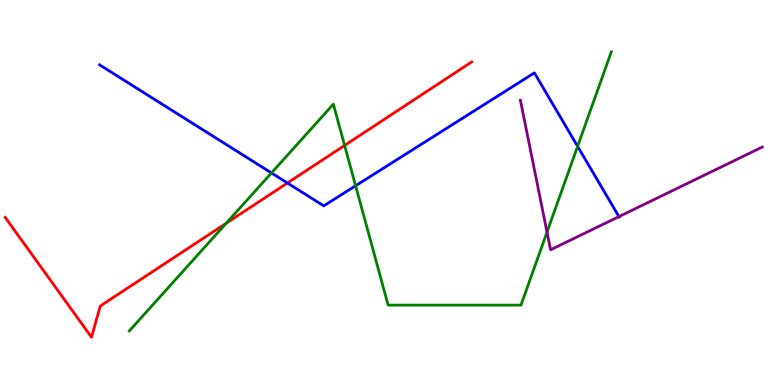[{'lines': ['blue', 'red'], 'intersections': [{'x': 3.71, 'y': 5.25}]}, {'lines': ['green', 'red'], 'intersections': [{'x': 2.92, 'y': 4.2}, {'x': 4.45, 'y': 6.22}]}, {'lines': ['purple', 'red'], 'intersections': []}, {'lines': ['blue', 'green'], 'intersections': [{'x': 3.5, 'y': 5.51}, {'x': 4.59, 'y': 5.17}, {'x': 7.45, 'y': 6.2}]}, {'lines': ['blue', 'purple'], 'intersections': [{'x': 7.99, 'y': 4.37}]}, {'lines': ['green', 'purple'], 'intersections': [{'x': 7.06, 'y': 3.97}]}]